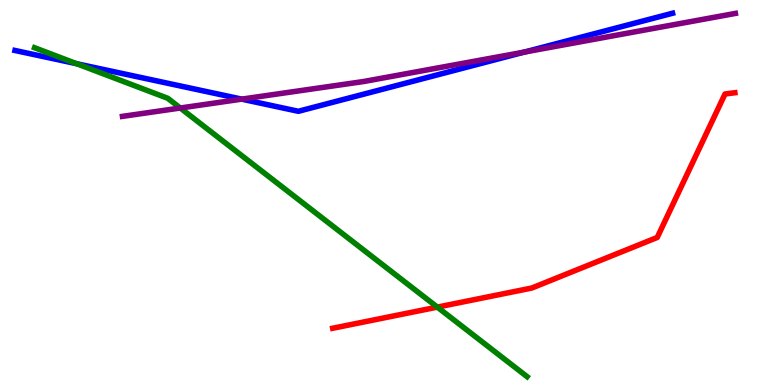[{'lines': ['blue', 'red'], 'intersections': []}, {'lines': ['green', 'red'], 'intersections': [{'x': 5.64, 'y': 2.02}]}, {'lines': ['purple', 'red'], 'intersections': []}, {'lines': ['blue', 'green'], 'intersections': [{'x': 0.99, 'y': 8.34}]}, {'lines': ['blue', 'purple'], 'intersections': [{'x': 3.12, 'y': 7.43}, {'x': 6.77, 'y': 8.65}]}, {'lines': ['green', 'purple'], 'intersections': [{'x': 2.33, 'y': 7.19}]}]